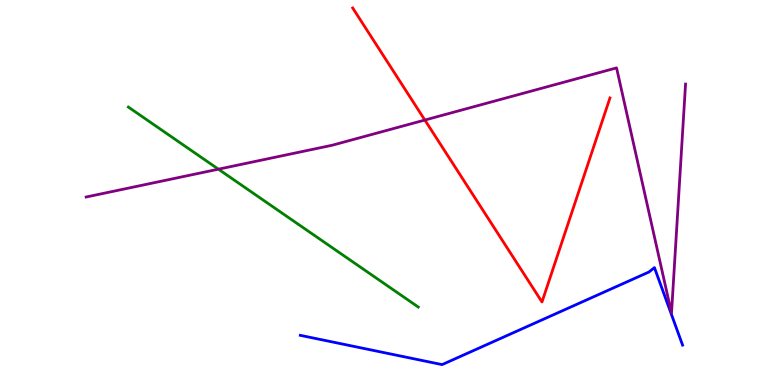[{'lines': ['blue', 'red'], 'intersections': []}, {'lines': ['green', 'red'], 'intersections': []}, {'lines': ['purple', 'red'], 'intersections': [{'x': 5.48, 'y': 6.88}]}, {'lines': ['blue', 'green'], 'intersections': []}, {'lines': ['blue', 'purple'], 'intersections': []}, {'lines': ['green', 'purple'], 'intersections': [{'x': 2.82, 'y': 5.61}]}]